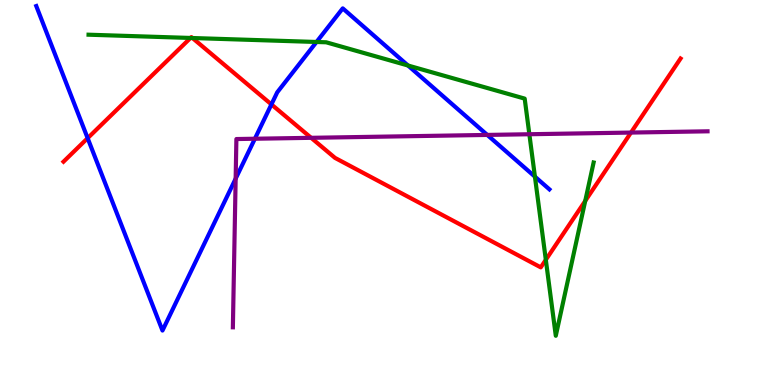[{'lines': ['blue', 'red'], 'intersections': [{'x': 1.13, 'y': 6.41}, {'x': 3.5, 'y': 7.29}]}, {'lines': ['green', 'red'], 'intersections': [{'x': 2.46, 'y': 9.01}, {'x': 2.48, 'y': 9.01}, {'x': 7.04, 'y': 3.25}, {'x': 7.55, 'y': 4.78}]}, {'lines': ['purple', 'red'], 'intersections': [{'x': 4.01, 'y': 6.42}, {'x': 8.14, 'y': 6.56}]}, {'lines': ['blue', 'green'], 'intersections': [{'x': 4.08, 'y': 8.91}, {'x': 5.26, 'y': 8.3}, {'x': 6.9, 'y': 5.41}]}, {'lines': ['blue', 'purple'], 'intersections': [{'x': 3.04, 'y': 5.36}, {'x': 3.29, 'y': 6.4}, {'x': 6.29, 'y': 6.5}]}, {'lines': ['green', 'purple'], 'intersections': [{'x': 6.83, 'y': 6.51}]}]